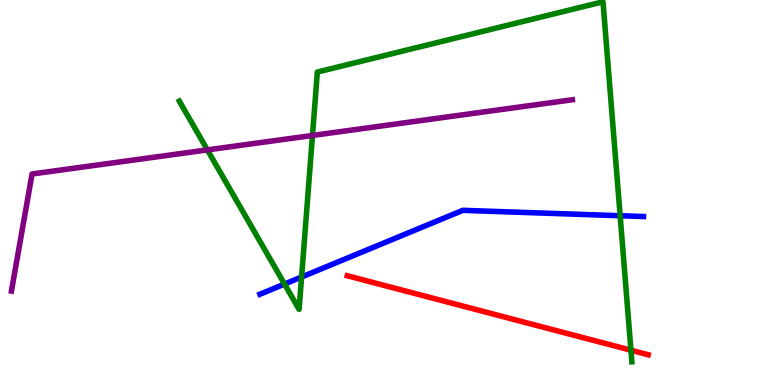[{'lines': ['blue', 'red'], 'intersections': []}, {'lines': ['green', 'red'], 'intersections': [{'x': 8.14, 'y': 0.904}]}, {'lines': ['purple', 'red'], 'intersections': []}, {'lines': ['blue', 'green'], 'intersections': [{'x': 3.67, 'y': 2.62}, {'x': 3.89, 'y': 2.8}, {'x': 8.0, 'y': 4.4}]}, {'lines': ['blue', 'purple'], 'intersections': []}, {'lines': ['green', 'purple'], 'intersections': [{'x': 2.68, 'y': 6.11}, {'x': 4.03, 'y': 6.48}]}]